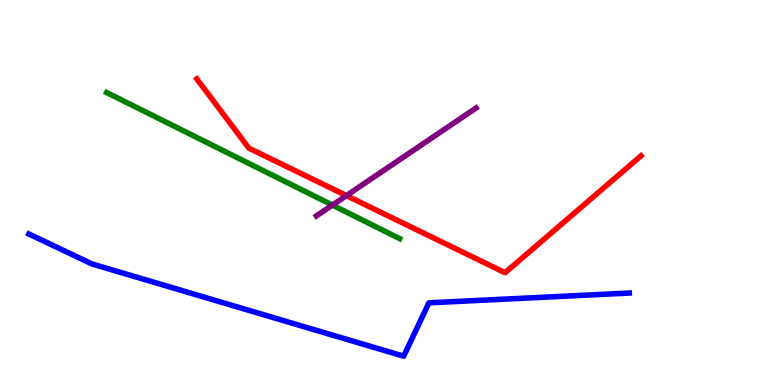[{'lines': ['blue', 'red'], 'intersections': []}, {'lines': ['green', 'red'], 'intersections': []}, {'lines': ['purple', 'red'], 'intersections': [{'x': 4.47, 'y': 4.92}]}, {'lines': ['blue', 'green'], 'intersections': []}, {'lines': ['blue', 'purple'], 'intersections': []}, {'lines': ['green', 'purple'], 'intersections': [{'x': 4.29, 'y': 4.67}]}]